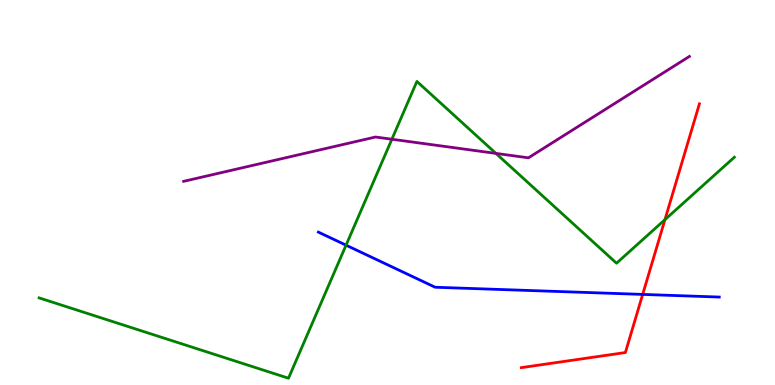[{'lines': ['blue', 'red'], 'intersections': [{'x': 8.29, 'y': 2.35}]}, {'lines': ['green', 'red'], 'intersections': [{'x': 8.58, 'y': 4.29}]}, {'lines': ['purple', 'red'], 'intersections': []}, {'lines': ['blue', 'green'], 'intersections': [{'x': 4.47, 'y': 3.63}]}, {'lines': ['blue', 'purple'], 'intersections': []}, {'lines': ['green', 'purple'], 'intersections': [{'x': 5.06, 'y': 6.38}, {'x': 6.4, 'y': 6.02}]}]